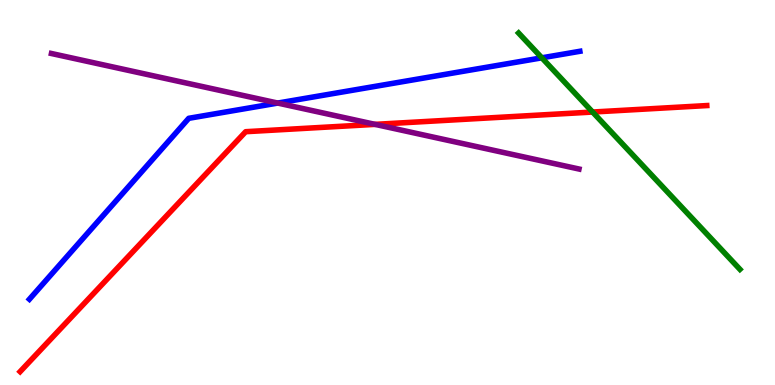[{'lines': ['blue', 'red'], 'intersections': []}, {'lines': ['green', 'red'], 'intersections': [{'x': 7.65, 'y': 7.09}]}, {'lines': ['purple', 'red'], 'intersections': [{'x': 4.84, 'y': 6.77}]}, {'lines': ['blue', 'green'], 'intersections': [{'x': 6.99, 'y': 8.5}]}, {'lines': ['blue', 'purple'], 'intersections': [{'x': 3.58, 'y': 7.32}]}, {'lines': ['green', 'purple'], 'intersections': []}]